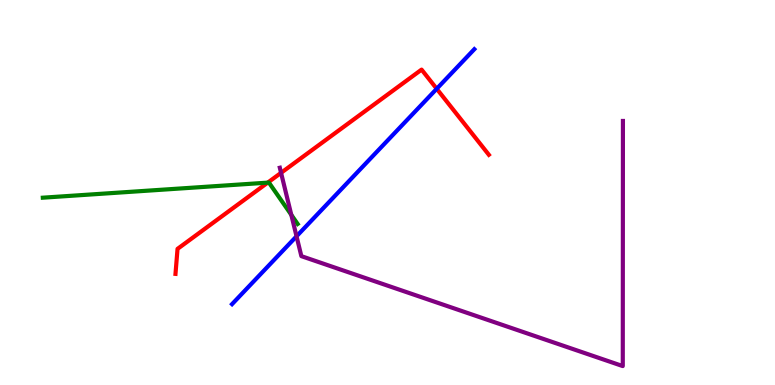[{'lines': ['blue', 'red'], 'intersections': [{'x': 5.64, 'y': 7.69}]}, {'lines': ['green', 'red'], 'intersections': [{'x': 3.45, 'y': 5.26}]}, {'lines': ['purple', 'red'], 'intersections': [{'x': 3.63, 'y': 5.51}]}, {'lines': ['blue', 'green'], 'intersections': []}, {'lines': ['blue', 'purple'], 'intersections': [{'x': 3.83, 'y': 3.86}]}, {'lines': ['green', 'purple'], 'intersections': [{'x': 3.76, 'y': 4.42}]}]